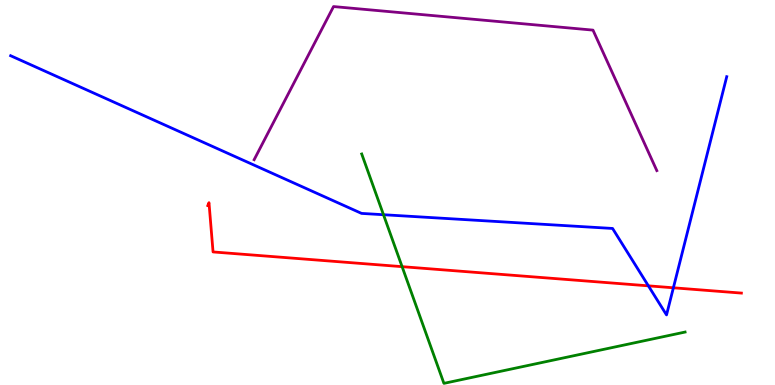[{'lines': ['blue', 'red'], 'intersections': [{'x': 8.37, 'y': 2.58}, {'x': 8.69, 'y': 2.52}]}, {'lines': ['green', 'red'], 'intersections': [{'x': 5.19, 'y': 3.07}]}, {'lines': ['purple', 'red'], 'intersections': []}, {'lines': ['blue', 'green'], 'intersections': [{'x': 4.95, 'y': 4.42}]}, {'lines': ['blue', 'purple'], 'intersections': []}, {'lines': ['green', 'purple'], 'intersections': []}]